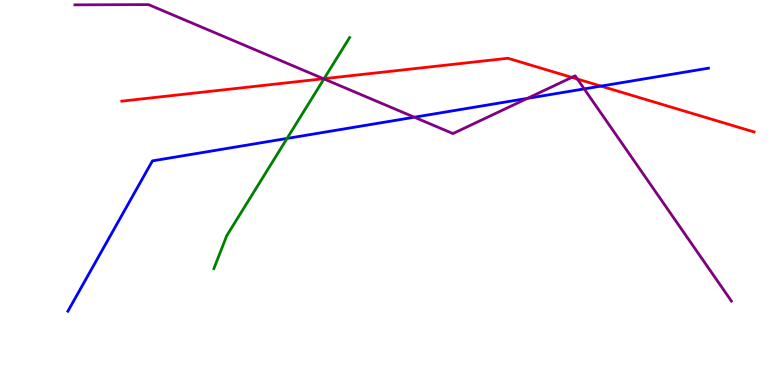[{'lines': ['blue', 'red'], 'intersections': [{'x': 7.75, 'y': 7.76}]}, {'lines': ['green', 'red'], 'intersections': [{'x': 4.18, 'y': 7.96}]}, {'lines': ['purple', 'red'], 'intersections': [{'x': 4.17, 'y': 7.95}, {'x': 7.38, 'y': 7.99}, {'x': 7.45, 'y': 7.95}]}, {'lines': ['blue', 'green'], 'intersections': [{'x': 3.7, 'y': 6.4}]}, {'lines': ['blue', 'purple'], 'intersections': [{'x': 5.35, 'y': 6.96}, {'x': 6.81, 'y': 7.45}, {'x': 7.54, 'y': 7.69}]}, {'lines': ['green', 'purple'], 'intersections': [{'x': 4.18, 'y': 7.95}]}]